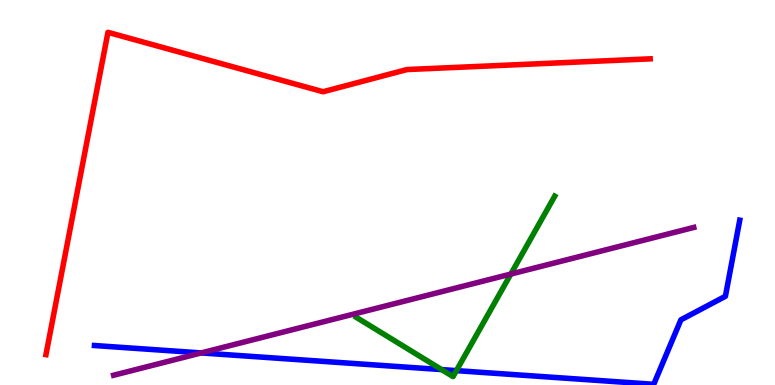[{'lines': ['blue', 'red'], 'intersections': []}, {'lines': ['green', 'red'], 'intersections': []}, {'lines': ['purple', 'red'], 'intersections': []}, {'lines': ['blue', 'green'], 'intersections': [{'x': 5.7, 'y': 0.4}, {'x': 5.89, 'y': 0.373}]}, {'lines': ['blue', 'purple'], 'intersections': [{'x': 2.6, 'y': 0.833}]}, {'lines': ['green', 'purple'], 'intersections': [{'x': 6.59, 'y': 2.88}]}]